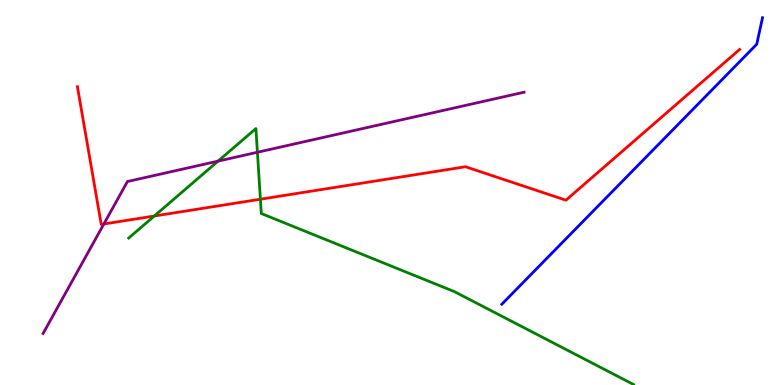[{'lines': ['blue', 'red'], 'intersections': []}, {'lines': ['green', 'red'], 'intersections': [{'x': 1.99, 'y': 4.39}, {'x': 3.36, 'y': 4.83}]}, {'lines': ['purple', 'red'], 'intersections': [{'x': 1.34, 'y': 4.18}]}, {'lines': ['blue', 'green'], 'intersections': []}, {'lines': ['blue', 'purple'], 'intersections': []}, {'lines': ['green', 'purple'], 'intersections': [{'x': 2.81, 'y': 5.81}, {'x': 3.32, 'y': 6.05}]}]